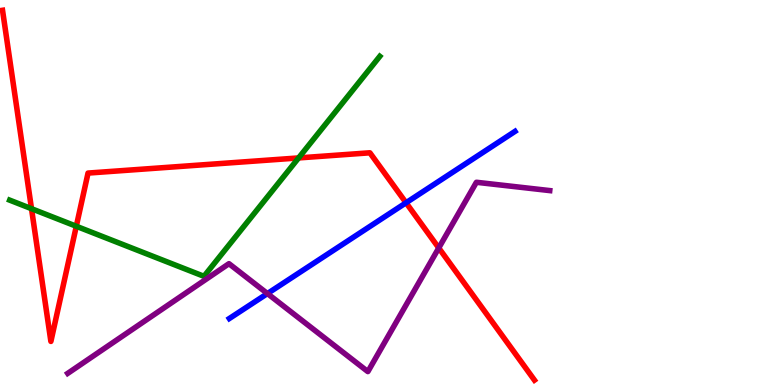[{'lines': ['blue', 'red'], 'intersections': [{'x': 5.24, 'y': 4.73}]}, {'lines': ['green', 'red'], 'intersections': [{'x': 0.407, 'y': 4.58}, {'x': 0.985, 'y': 4.12}, {'x': 3.85, 'y': 5.9}]}, {'lines': ['purple', 'red'], 'intersections': [{'x': 5.66, 'y': 3.56}]}, {'lines': ['blue', 'green'], 'intersections': []}, {'lines': ['blue', 'purple'], 'intersections': [{'x': 3.45, 'y': 2.37}]}, {'lines': ['green', 'purple'], 'intersections': []}]